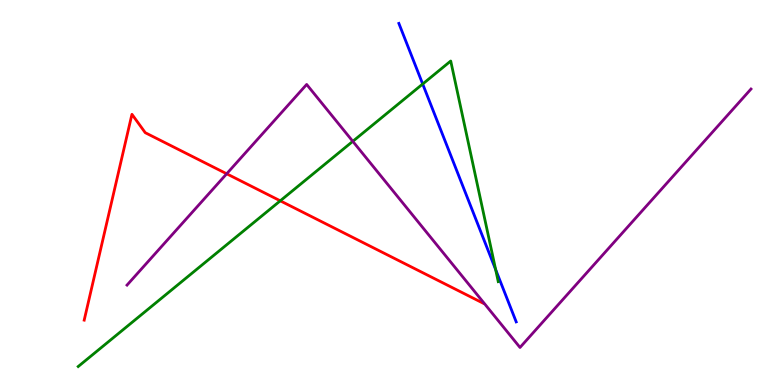[{'lines': ['blue', 'red'], 'intersections': []}, {'lines': ['green', 'red'], 'intersections': [{'x': 3.62, 'y': 4.78}]}, {'lines': ['purple', 'red'], 'intersections': [{'x': 2.92, 'y': 5.49}]}, {'lines': ['blue', 'green'], 'intersections': [{'x': 5.45, 'y': 7.82}, {'x': 6.4, 'y': 3.0}]}, {'lines': ['blue', 'purple'], 'intersections': []}, {'lines': ['green', 'purple'], 'intersections': [{'x': 4.55, 'y': 6.33}]}]